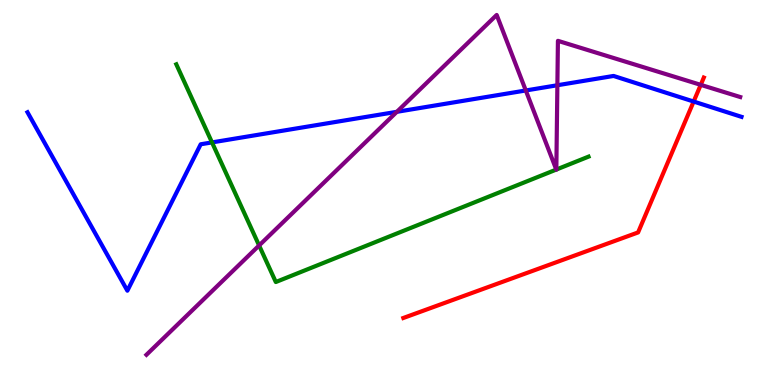[{'lines': ['blue', 'red'], 'intersections': [{'x': 8.95, 'y': 7.36}]}, {'lines': ['green', 'red'], 'intersections': []}, {'lines': ['purple', 'red'], 'intersections': [{'x': 9.04, 'y': 7.8}]}, {'lines': ['blue', 'green'], 'intersections': [{'x': 2.74, 'y': 6.3}]}, {'lines': ['blue', 'purple'], 'intersections': [{'x': 5.12, 'y': 7.1}, {'x': 6.78, 'y': 7.65}, {'x': 7.19, 'y': 7.79}]}, {'lines': ['green', 'purple'], 'intersections': [{'x': 3.34, 'y': 3.62}, {'x': 7.18, 'y': 5.6}, {'x': 7.18, 'y': 5.6}]}]